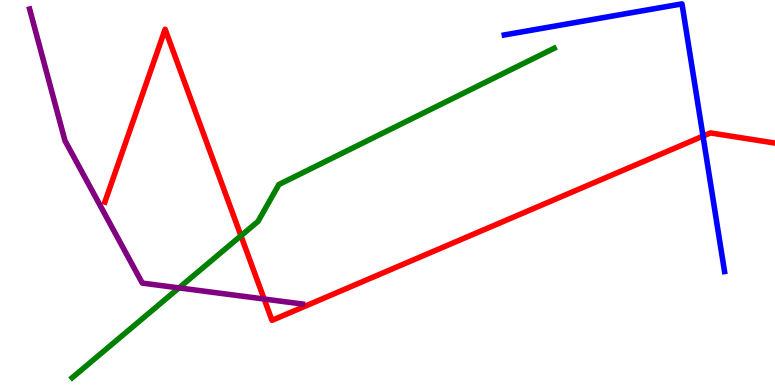[{'lines': ['blue', 'red'], 'intersections': [{'x': 9.07, 'y': 6.46}]}, {'lines': ['green', 'red'], 'intersections': [{'x': 3.11, 'y': 3.88}]}, {'lines': ['purple', 'red'], 'intersections': [{'x': 3.41, 'y': 2.23}]}, {'lines': ['blue', 'green'], 'intersections': []}, {'lines': ['blue', 'purple'], 'intersections': []}, {'lines': ['green', 'purple'], 'intersections': [{'x': 2.31, 'y': 2.52}]}]